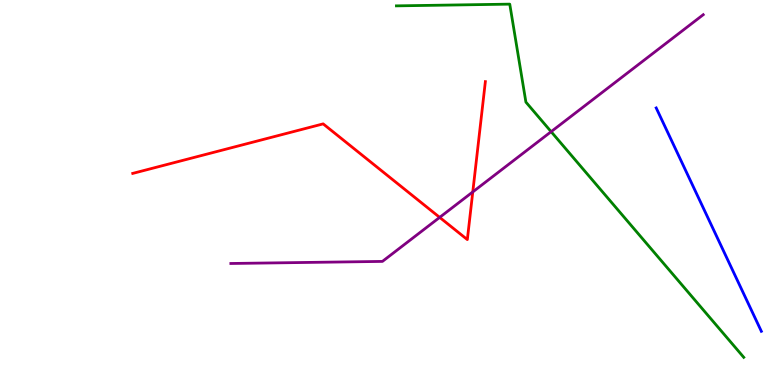[{'lines': ['blue', 'red'], 'intersections': []}, {'lines': ['green', 'red'], 'intersections': []}, {'lines': ['purple', 'red'], 'intersections': [{'x': 5.67, 'y': 4.35}, {'x': 6.1, 'y': 5.01}]}, {'lines': ['blue', 'green'], 'intersections': []}, {'lines': ['blue', 'purple'], 'intersections': []}, {'lines': ['green', 'purple'], 'intersections': [{'x': 7.11, 'y': 6.58}]}]